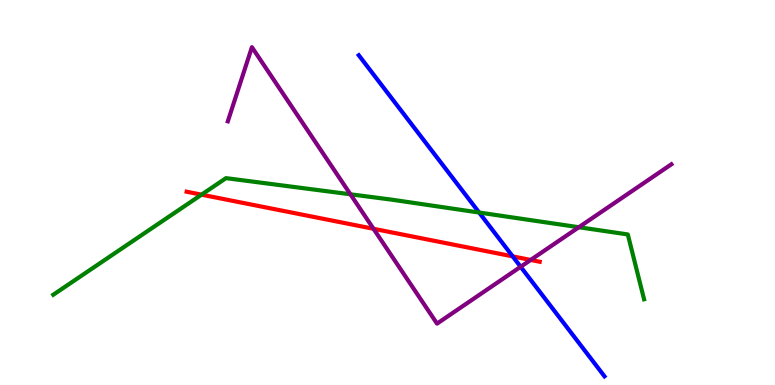[{'lines': ['blue', 'red'], 'intersections': [{'x': 6.62, 'y': 3.34}]}, {'lines': ['green', 'red'], 'intersections': [{'x': 2.6, 'y': 4.94}]}, {'lines': ['purple', 'red'], 'intersections': [{'x': 4.82, 'y': 4.06}, {'x': 6.85, 'y': 3.25}]}, {'lines': ['blue', 'green'], 'intersections': [{'x': 6.18, 'y': 4.48}]}, {'lines': ['blue', 'purple'], 'intersections': [{'x': 6.72, 'y': 3.07}]}, {'lines': ['green', 'purple'], 'intersections': [{'x': 4.52, 'y': 4.95}, {'x': 7.47, 'y': 4.1}]}]